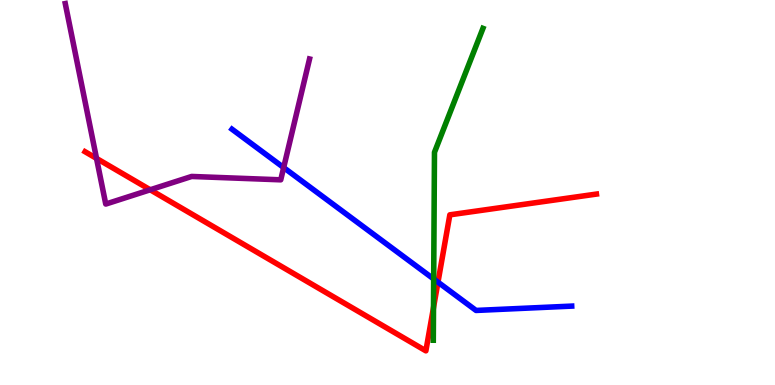[{'lines': ['blue', 'red'], 'intersections': [{'x': 5.65, 'y': 2.67}]}, {'lines': ['green', 'red'], 'intersections': [{'x': 5.59, 'y': 2.01}]}, {'lines': ['purple', 'red'], 'intersections': [{'x': 1.25, 'y': 5.89}, {'x': 1.94, 'y': 5.07}]}, {'lines': ['blue', 'green'], 'intersections': [{'x': 5.6, 'y': 2.75}]}, {'lines': ['blue', 'purple'], 'intersections': [{'x': 3.66, 'y': 5.65}]}, {'lines': ['green', 'purple'], 'intersections': []}]